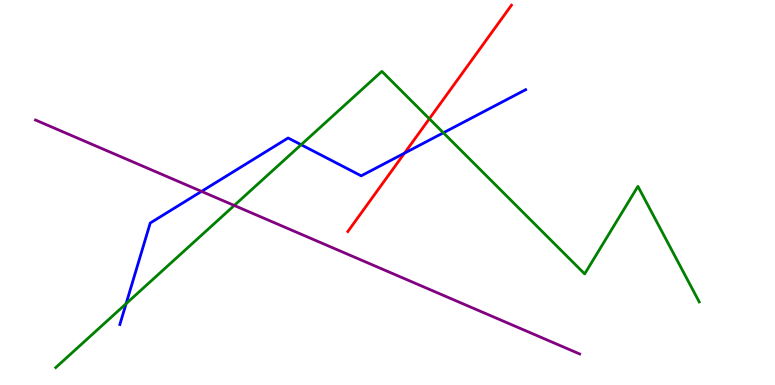[{'lines': ['blue', 'red'], 'intersections': [{'x': 5.22, 'y': 6.02}]}, {'lines': ['green', 'red'], 'intersections': [{'x': 5.54, 'y': 6.91}]}, {'lines': ['purple', 'red'], 'intersections': []}, {'lines': ['blue', 'green'], 'intersections': [{'x': 1.63, 'y': 2.11}, {'x': 3.89, 'y': 6.24}, {'x': 5.72, 'y': 6.55}]}, {'lines': ['blue', 'purple'], 'intersections': [{'x': 2.6, 'y': 5.03}]}, {'lines': ['green', 'purple'], 'intersections': [{'x': 3.02, 'y': 4.66}]}]